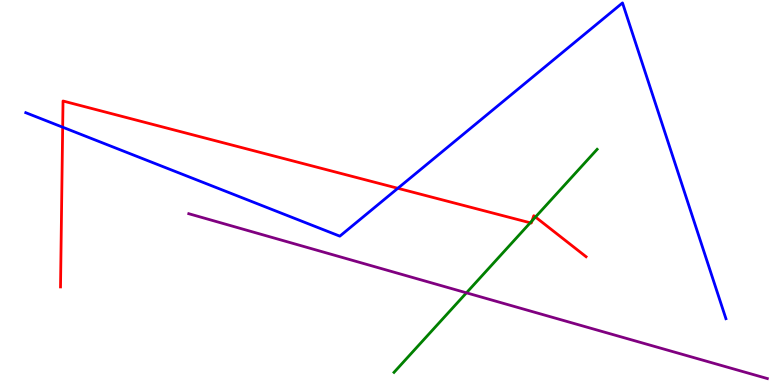[{'lines': ['blue', 'red'], 'intersections': [{'x': 0.809, 'y': 6.7}, {'x': 5.13, 'y': 5.11}]}, {'lines': ['green', 'red'], 'intersections': [{'x': 6.84, 'y': 4.21}, {'x': 6.86, 'y': 4.26}, {'x': 6.91, 'y': 4.36}]}, {'lines': ['purple', 'red'], 'intersections': []}, {'lines': ['blue', 'green'], 'intersections': []}, {'lines': ['blue', 'purple'], 'intersections': []}, {'lines': ['green', 'purple'], 'intersections': [{'x': 6.02, 'y': 2.39}]}]